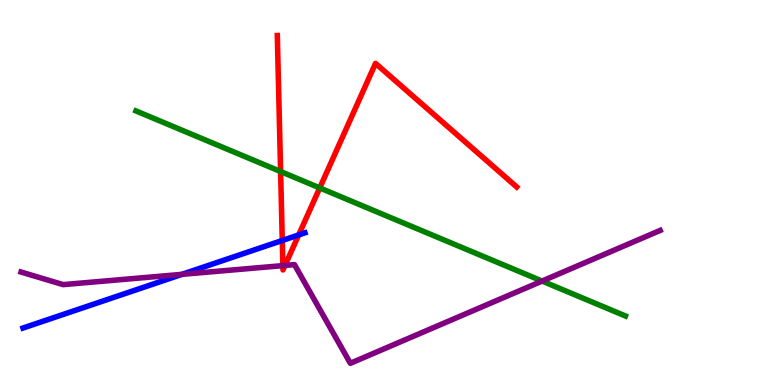[{'lines': ['blue', 'red'], 'intersections': [{'x': 3.64, 'y': 3.75}, {'x': 3.85, 'y': 3.9}]}, {'lines': ['green', 'red'], 'intersections': [{'x': 3.62, 'y': 5.54}, {'x': 4.13, 'y': 5.12}]}, {'lines': ['purple', 'red'], 'intersections': [{'x': 3.65, 'y': 3.1}, {'x': 3.68, 'y': 3.11}]}, {'lines': ['blue', 'green'], 'intersections': []}, {'lines': ['blue', 'purple'], 'intersections': [{'x': 2.35, 'y': 2.87}]}, {'lines': ['green', 'purple'], 'intersections': [{'x': 6.99, 'y': 2.7}]}]